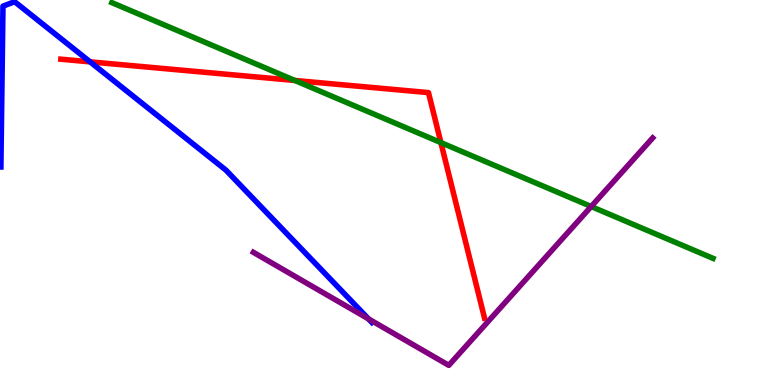[{'lines': ['blue', 'red'], 'intersections': [{'x': 1.16, 'y': 8.39}]}, {'lines': ['green', 'red'], 'intersections': [{'x': 3.8, 'y': 7.91}, {'x': 5.69, 'y': 6.3}]}, {'lines': ['purple', 'red'], 'intersections': []}, {'lines': ['blue', 'green'], 'intersections': []}, {'lines': ['blue', 'purple'], 'intersections': [{'x': 4.75, 'y': 1.72}]}, {'lines': ['green', 'purple'], 'intersections': [{'x': 7.63, 'y': 4.64}]}]